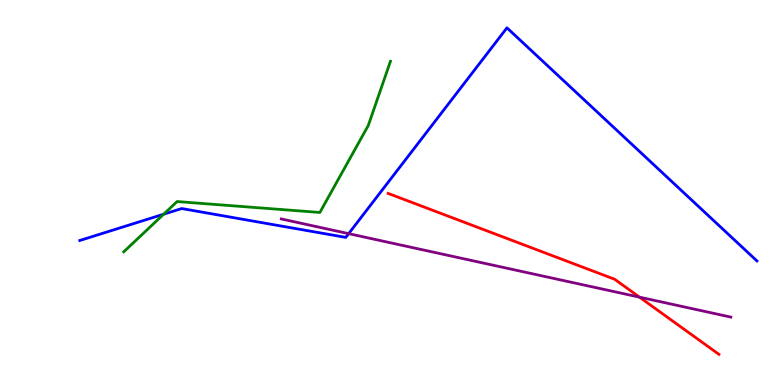[{'lines': ['blue', 'red'], 'intersections': []}, {'lines': ['green', 'red'], 'intersections': []}, {'lines': ['purple', 'red'], 'intersections': [{'x': 8.25, 'y': 2.28}]}, {'lines': ['blue', 'green'], 'intersections': [{'x': 2.11, 'y': 4.44}]}, {'lines': ['blue', 'purple'], 'intersections': [{'x': 4.5, 'y': 3.93}]}, {'lines': ['green', 'purple'], 'intersections': []}]